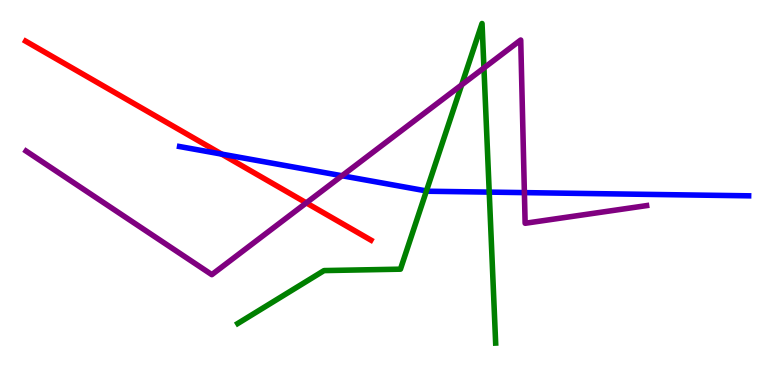[{'lines': ['blue', 'red'], 'intersections': [{'x': 2.86, 'y': 6.0}]}, {'lines': ['green', 'red'], 'intersections': []}, {'lines': ['purple', 'red'], 'intersections': [{'x': 3.95, 'y': 4.73}]}, {'lines': ['blue', 'green'], 'intersections': [{'x': 5.5, 'y': 5.04}, {'x': 6.31, 'y': 5.01}]}, {'lines': ['blue', 'purple'], 'intersections': [{'x': 4.41, 'y': 5.43}, {'x': 6.77, 'y': 5.0}]}, {'lines': ['green', 'purple'], 'intersections': [{'x': 5.96, 'y': 7.8}, {'x': 6.24, 'y': 8.24}]}]